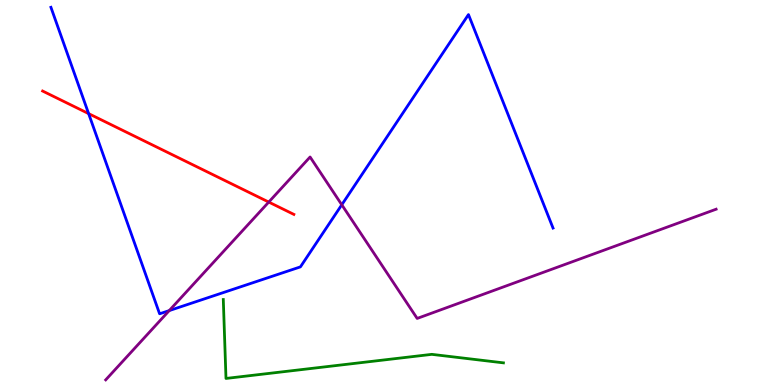[{'lines': ['blue', 'red'], 'intersections': [{'x': 1.14, 'y': 7.05}]}, {'lines': ['green', 'red'], 'intersections': []}, {'lines': ['purple', 'red'], 'intersections': [{'x': 3.47, 'y': 4.75}]}, {'lines': ['blue', 'green'], 'intersections': []}, {'lines': ['blue', 'purple'], 'intersections': [{'x': 2.18, 'y': 1.93}, {'x': 4.41, 'y': 4.68}]}, {'lines': ['green', 'purple'], 'intersections': []}]